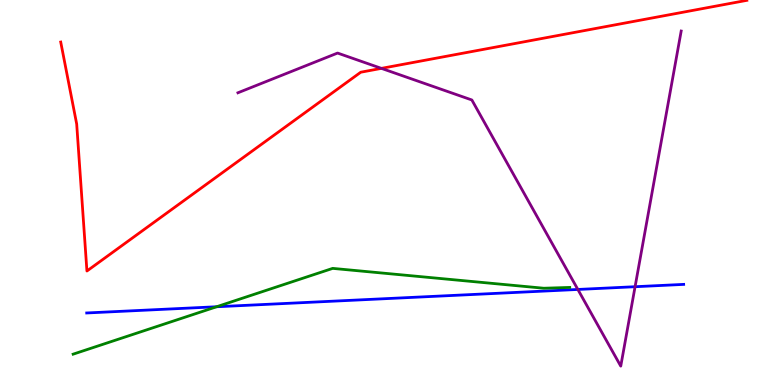[{'lines': ['blue', 'red'], 'intersections': []}, {'lines': ['green', 'red'], 'intersections': []}, {'lines': ['purple', 'red'], 'intersections': [{'x': 4.92, 'y': 8.22}]}, {'lines': ['blue', 'green'], 'intersections': [{'x': 2.79, 'y': 2.03}]}, {'lines': ['blue', 'purple'], 'intersections': [{'x': 7.46, 'y': 2.48}, {'x': 8.19, 'y': 2.55}]}, {'lines': ['green', 'purple'], 'intersections': []}]